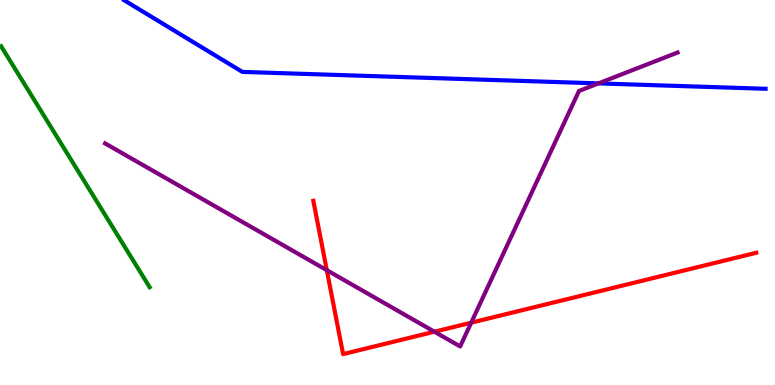[{'lines': ['blue', 'red'], 'intersections': []}, {'lines': ['green', 'red'], 'intersections': []}, {'lines': ['purple', 'red'], 'intersections': [{'x': 4.22, 'y': 2.98}, {'x': 5.61, 'y': 1.38}, {'x': 6.08, 'y': 1.62}]}, {'lines': ['blue', 'green'], 'intersections': []}, {'lines': ['blue', 'purple'], 'intersections': [{'x': 7.72, 'y': 7.83}]}, {'lines': ['green', 'purple'], 'intersections': []}]